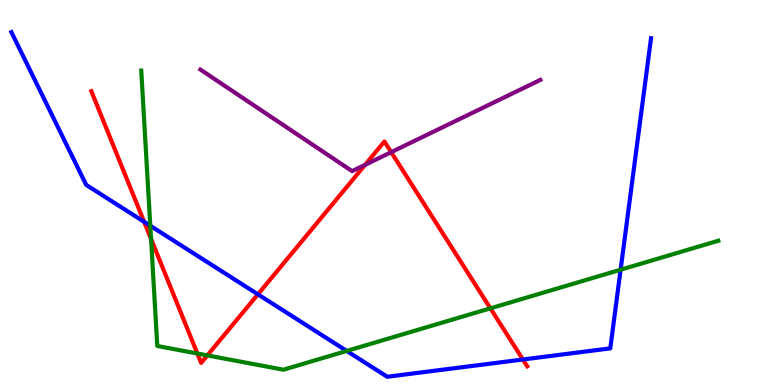[{'lines': ['blue', 'red'], 'intersections': [{'x': 1.86, 'y': 4.24}, {'x': 3.33, 'y': 2.36}, {'x': 6.75, 'y': 0.662}]}, {'lines': ['green', 'red'], 'intersections': [{'x': 1.95, 'y': 3.79}, {'x': 2.55, 'y': 0.818}, {'x': 2.68, 'y': 0.769}, {'x': 6.33, 'y': 1.99}]}, {'lines': ['purple', 'red'], 'intersections': [{'x': 4.71, 'y': 5.72}, {'x': 5.05, 'y': 6.05}]}, {'lines': ['blue', 'green'], 'intersections': [{'x': 1.94, 'y': 4.14}, {'x': 4.47, 'y': 0.885}, {'x': 8.01, 'y': 2.99}]}, {'lines': ['blue', 'purple'], 'intersections': []}, {'lines': ['green', 'purple'], 'intersections': []}]